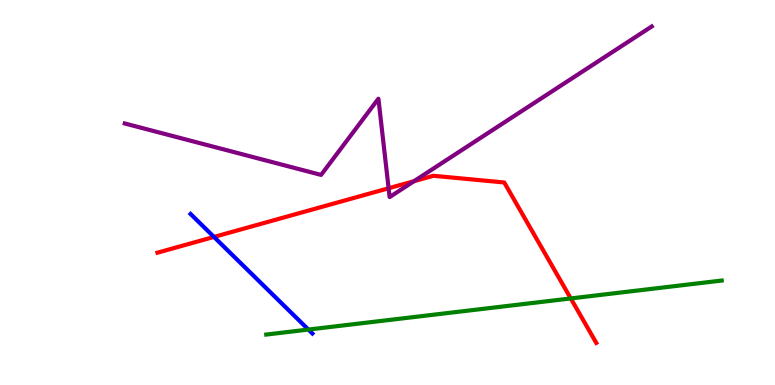[{'lines': ['blue', 'red'], 'intersections': [{'x': 2.76, 'y': 3.85}]}, {'lines': ['green', 'red'], 'intersections': [{'x': 7.36, 'y': 2.25}]}, {'lines': ['purple', 'red'], 'intersections': [{'x': 5.01, 'y': 5.11}, {'x': 5.34, 'y': 5.29}]}, {'lines': ['blue', 'green'], 'intersections': [{'x': 3.98, 'y': 1.44}]}, {'lines': ['blue', 'purple'], 'intersections': []}, {'lines': ['green', 'purple'], 'intersections': []}]